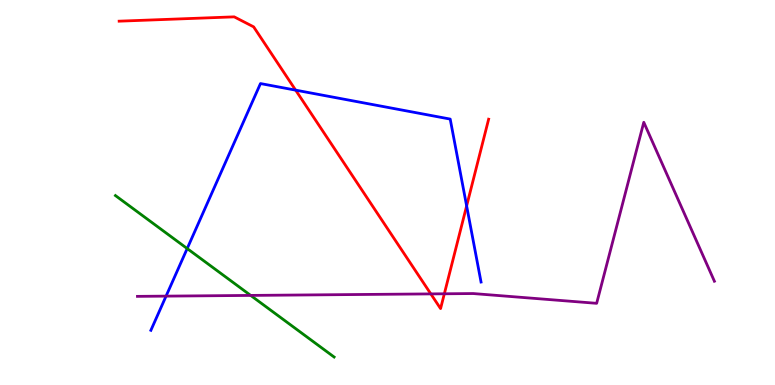[{'lines': ['blue', 'red'], 'intersections': [{'x': 3.81, 'y': 7.66}, {'x': 6.02, 'y': 4.65}]}, {'lines': ['green', 'red'], 'intersections': []}, {'lines': ['purple', 'red'], 'intersections': [{'x': 5.56, 'y': 2.37}, {'x': 5.73, 'y': 2.37}]}, {'lines': ['blue', 'green'], 'intersections': [{'x': 2.42, 'y': 3.54}]}, {'lines': ['blue', 'purple'], 'intersections': [{'x': 2.14, 'y': 2.31}]}, {'lines': ['green', 'purple'], 'intersections': [{'x': 3.23, 'y': 2.33}]}]